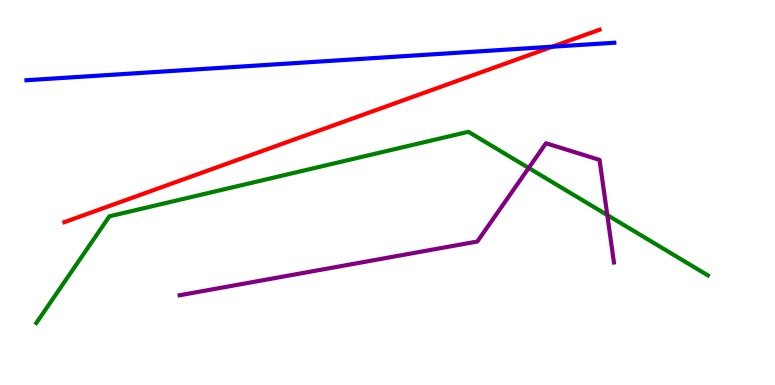[{'lines': ['blue', 'red'], 'intersections': [{'x': 7.13, 'y': 8.79}]}, {'lines': ['green', 'red'], 'intersections': []}, {'lines': ['purple', 'red'], 'intersections': []}, {'lines': ['blue', 'green'], 'intersections': []}, {'lines': ['blue', 'purple'], 'intersections': []}, {'lines': ['green', 'purple'], 'intersections': [{'x': 6.82, 'y': 5.64}, {'x': 7.84, 'y': 4.41}]}]